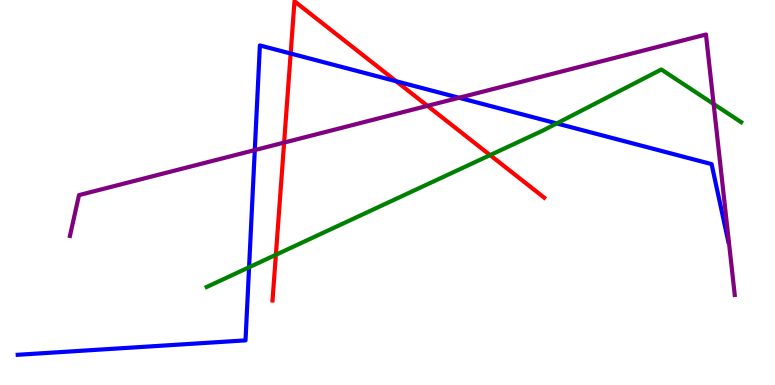[{'lines': ['blue', 'red'], 'intersections': [{'x': 3.75, 'y': 8.61}, {'x': 5.11, 'y': 7.89}]}, {'lines': ['green', 'red'], 'intersections': [{'x': 3.56, 'y': 3.38}, {'x': 6.32, 'y': 5.97}]}, {'lines': ['purple', 'red'], 'intersections': [{'x': 3.67, 'y': 6.3}, {'x': 5.52, 'y': 7.25}]}, {'lines': ['blue', 'green'], 'intersections': [{'x': 3.21, 'y': 3.06}, {'x': 7.18, 'y': 6.79}]}, {'lines': ['blue', 'purple'], 'intersections': [{'x': 3.29, 'y': 6.1}, {'x': 5.92, 'y': 7.46}]}, {'lines': ['green', 'purple'], 'intersections': [{'x': 9.21, 'y': 7.3}]}]